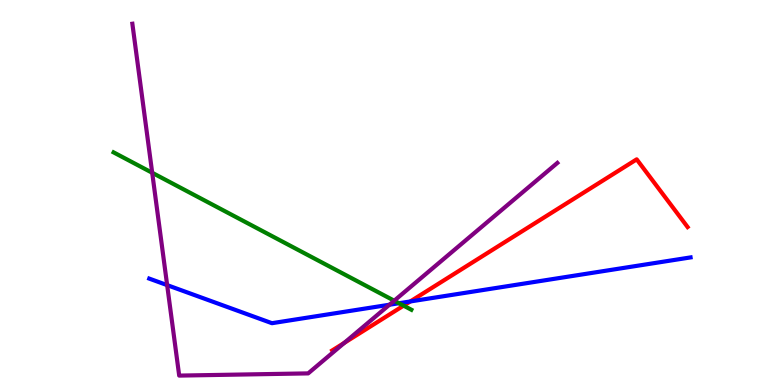[{'lines': ['blue', 'red'], 'intersections': [{'x': 5.29, 'y': 2.17}]}, {'lines': ['green', 'red'], 'intersections': [{'x': 5.21, 'y': 2.06}]}, {'lines': ['purple', 'red'], 'intersections': [{'x': 4.44, 'y': 1.09}]}, {'lines': ['blue', 'green'], 'intersections': [{'x': 5.15, 'y': 2.12}]}, {'lines': ['blue', 'purple'], 'intersections': [{'x': 2.16, 'y': 2.59}, {'x': 5.03, 'y': 2.08}]}, {'lines': ['green', 'purple'], 'intersections': [{'x': 1.96, 'y': 5.51}, {'x': 5.09, 'y': 2.19}]}]